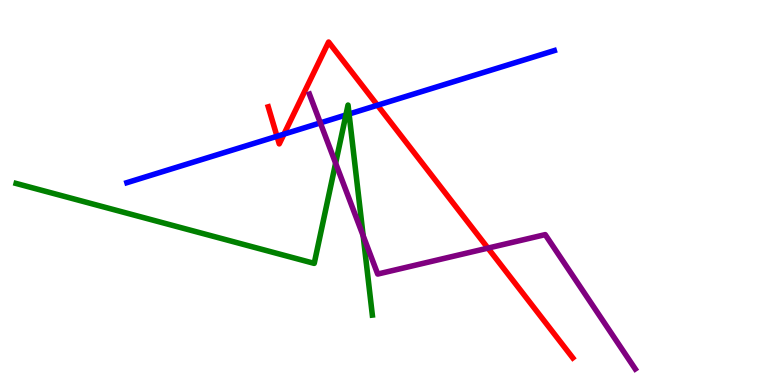[{'lines': ['blue', 'red'], 'intersections': [{'x': 3.57, 'y': 6.46}, {'x': 3.66, 'y': 6.52}, {'x': 4.87, 'y': 7.27}]}, {'lines': ['green', 'red'], 'intersections': []}, {'lines': ['purple', 'red'], 'intersections': [{'x': 6.3, 'y': 3.56}]}, {'lines': ['blue', 'green'], 'intersections': [{'x': 4.46, 'y': 7.01}, {'x': 4.5, 'y': 7.04}]}, {'lines': ['blue', 'purple'], 'intersections': [{'x': 4.13, 'y': 6.81}]}, {'lines': ['green', 'purple'], 'intersections': [{'x': 4.33, 'y': 5.76}, {'x': 4.69, 'y': 3.88}]}]